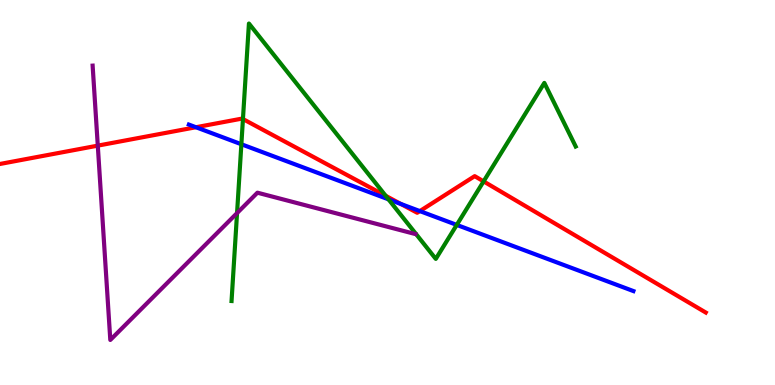[{'lines': ['blue', 'red'], 'intersections': [{'x': 2.53, 'y': 6.7}, {'x': 5.17, 'y': 4.7}, {'x': 5.42, 'y': 4.52}]}, {'lines': ['green', 'red'], 'intersections': [{'x': 3.13, 'y': 6.91}, {'x': 4.98, 'y': 4.91}, {'x': 6.24, 'y': 5.29}]}, {'lines': ['purple', 'red'], 'intersections': [{'x': 1.26, 'y': 6.22}]}, {'lines': ['blue', 'green'], 'intersections': [{'x': 3.11, 'y': 6.25}, {'x': 5.01, 'y': 4.82}, {'x': 5.89, 'y': 4.16}]}, {'lines': ['blue', 'purple'], 'intersections': []}, {'lines': ['green', 'purple'], 'intersections': [{'x': 3.06, 'y': 4.47}]}]